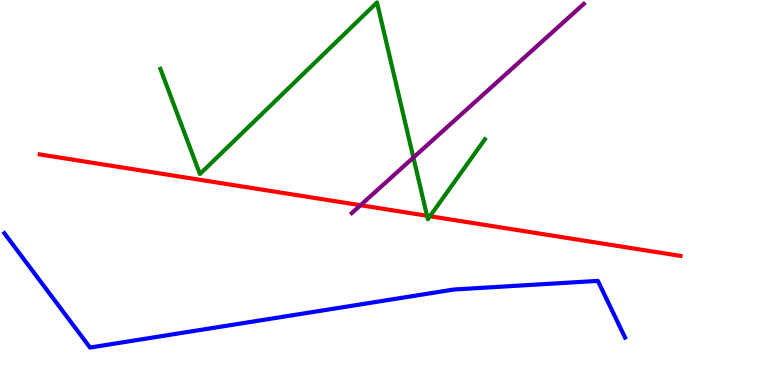[{'lines': ['blue', 'red'], 'intersections': []}, {'lines': ['green', 'red'], 'intersections': [{'x': 5.51, 'y': 4.4}, {'x': 5.55, 'y': 4.38}]}, {'lines': ['purple', 'red'], 'intersections': [{'x': 4.65, 'y': 4.67}]}, {'lines': ['blue', 'green'], 'intersections': []}, {'lines': ['blue', 'purple'], 'intersections': []}, {'lines': ['green', 'purple'], 'intersections': [{'x': 5.33, 'y': 5.91}]}]